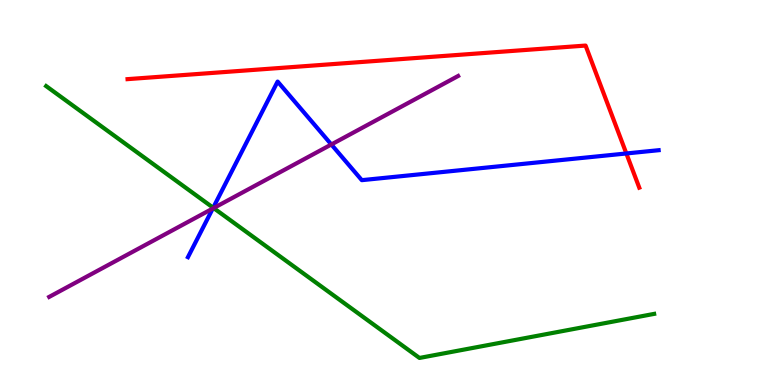[{'lines': ['blue', 'red'], 'intersections': [{'x': 8.08, 'y': 6.01}]}, {'lines': ['green', 'red'], 'intersections': []}, {'lines': ['purple', 'red'], 'intersections': []}, {'lines': ['blue', 'green'], 'intersections': [{'x': 2.75, 'y': 4.6}]}, {'lines': ['blue', 'purple'], 'intersections': [{'x': 2.75, 'y': 4.58}, {'x': 4.28, 'y': 6.25}]}, {'lines': ['green', 'purple'], 'intersections': [{'x': 2.76, 'y': 4.6}]}]